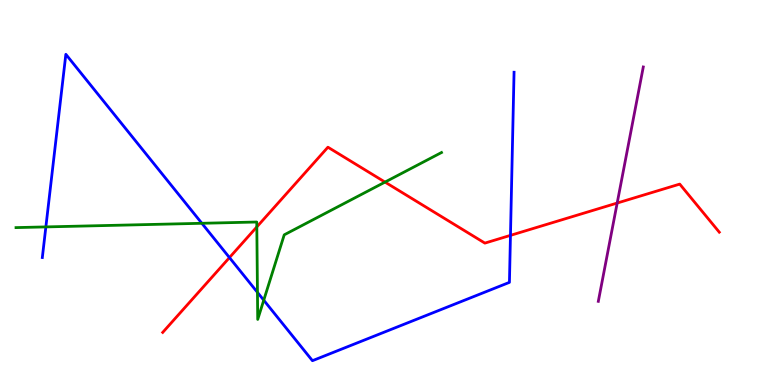[{'lines': ['blue', 'red'], 'intersections': [{'x': 2.96, 'y': 3.31}, {'x': 6.59, 'y': 3.89}]}, {'lines': ['green', 'red'], 'intersections': [{'x': 3.31, 'y': 4.11}, {'x': 4.97, 'y': 5.27}]}, {'lines': ['purple', 'red'], 'intersections': [{'x': 7.96, 'y': 4.73}]}, {'lines': ['blue', 'green'], 'intersections': [{'x': 0.592, 'y': 4.11}, {'x': 2.6, 'y': 4.2}, {'x': 3.32, 'y': 2.41}, {'x': 3.4, 'y': 2.2}]}, {'lines': ['blue', 'purple'], 'intersections': []}, {'lines': ['green', 'purple'], 'intersections': []}]